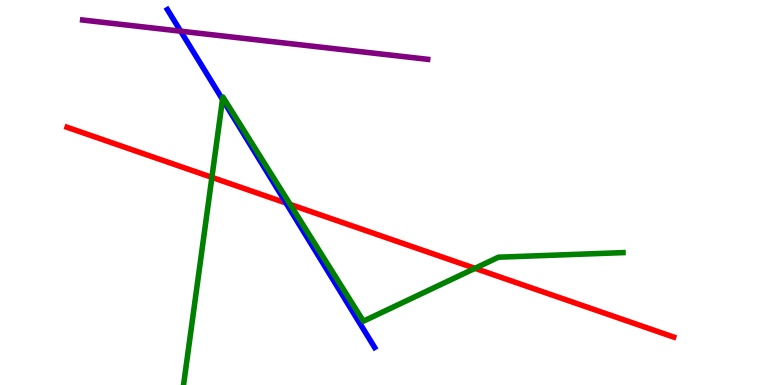[{'lines': ['blue', 'red'], 'intersections': [{'x': 3.69, 'y': 4.73}]}, {'lines': ['green', 'red'], 'intersections': [{'x': 2.73, 'y': 5.39}, {'x': 3.74, 'y': 4.69}, {'x': 6.13, 'y': 3.03}]}, {'lines': ['purple', 'red'], 'intersections': []}, {'lines': ['blue', 'green'], 'intersections': [{'x': 2.87, 'y': 7.42}]}, {'lines': ['blue', 'purple'], 'intersections': [{'x': 2.33, 'y': 9.19}]}, {'lines': ['green', 'purple'], 'intersections': []}]